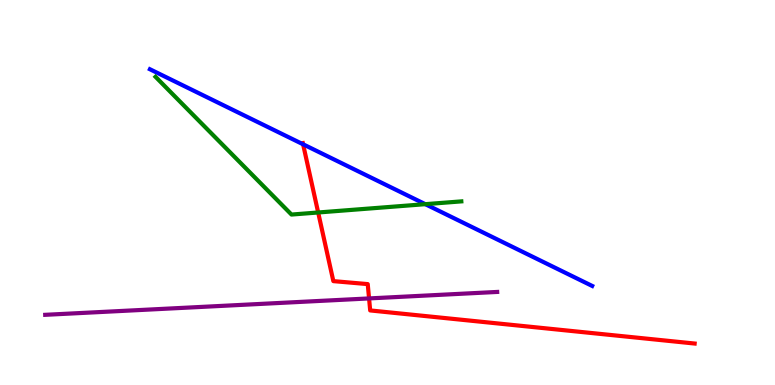[{'lines': ['blue', 'red'], 'intersections': [{'x': 3.91, 'y': 6.25}]}, {'lines': ['green', 'red'], 'intersections': [{'x': 4.11, 'y': 4.48}]}, {'lines': ['purple', 'red'], 'intersections': [{'x': 4.76, 'y': 2.25}]}, {'lines': ['blue', 'green'], 'intersections': [{'x': 5.49, 'y': 4.7}]}, {'lines': ['blue', 'purple'], 'intersections': []}, {'lines': ['green', 'purple'], 'intersections': []}]